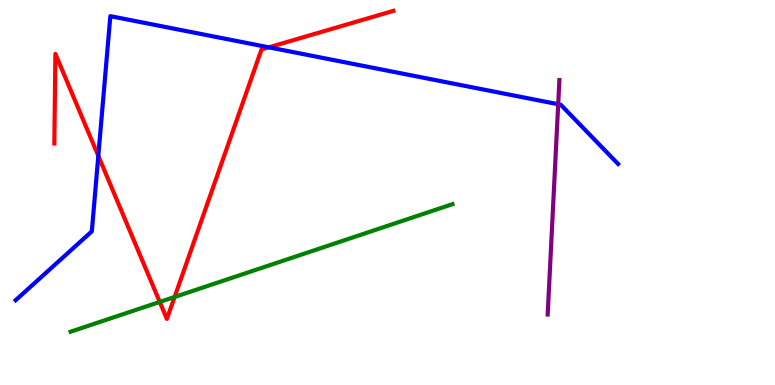[{'lines': ['blue', 'red'], 'intersections': [{'x': 1.27, 'y': 5.95}, {'x': 3.47, 'y': 8.77}]}, {'lines': ['green', 'red'], 'intersections': [{'x': 2.06, 'y': 2.16}, {'x': 2.25, 'y': 2.29}]}, {'lines': ['purple', 'red'], 'intersections': []}, {'lines': ['blue', 'green'], 'intersections': []}, {'lines': ['blue', 'purple'], 'intersections': [{'x': 7.2, 'y': 7.29}]}, {'lines': ['green', 'purple'], 'intersections': []}]